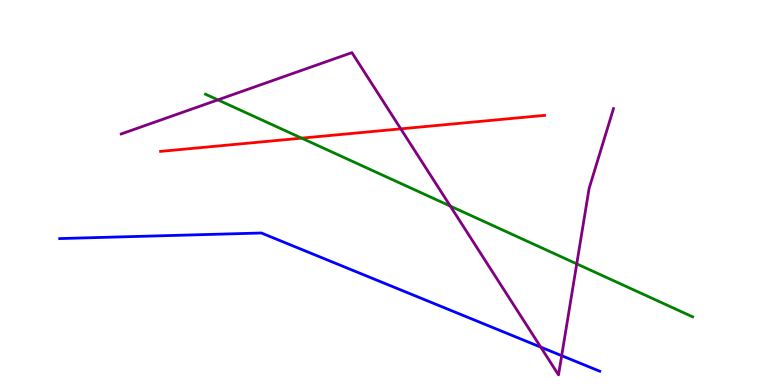[{'lines': ['blue', 'red'], 'intersections': []}, {'lines': ['green', 'red'], 'intersections': [{'x': 3.89, 'y': 6.41}]}, {'lines': ['purple', 'red'], 'intersections': [{'x': 5.17, 'y': 6.65}]}, {'lines': ['blue', 'green'], 'intersections': []}, {'lines': ['blue', 'purple'], 'intersections': [{'x': 6.98, 'y': 0.984}, {'x': 7.25, 'y': 0.762}]}, {'lines': ['green', 'purple'], 'intersections': [{'x': 2.81, 'y': 7.41}, {'x': 5.81, 'y': 4.65}, {'x': 7.44, 'y': 3.15}]}]